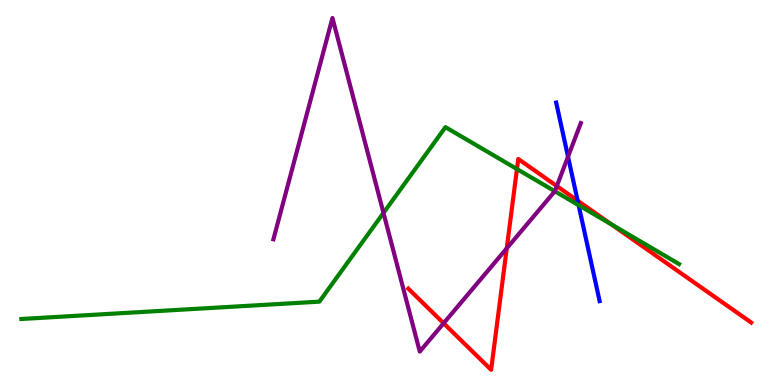[{'lines': ['blue', 'red'], 'intersections': [{'x': 7.45, 'y': 4.79}]}, {'lines': ['green', 'red'], 'intersections': [{'x': 6.67, 'y': 5.61}, {'x': 7.89, 'y': 4.17}]}, {'lines': ['purple', 'red'], 'intersections': [{'x': 5.72, 'y': 1.6}, {'x': 6.54, 'y': 3.55}, {'x': 7.18, 'y': 5.17}]}, {'lines': ['blue', 'green'], 'intersections': [{'x': 7.47, 'y': 4.67}]}, {'lines': ['blue', 'purple'], 'intersections': [{'x': 7.33, 'y': 5.93}]}, {'lines': ['green', 'purple'], 'intersections': [{'x': 4.95, 'y': 4.47}, {'x': 7.16, 'y': 5.03}]}]